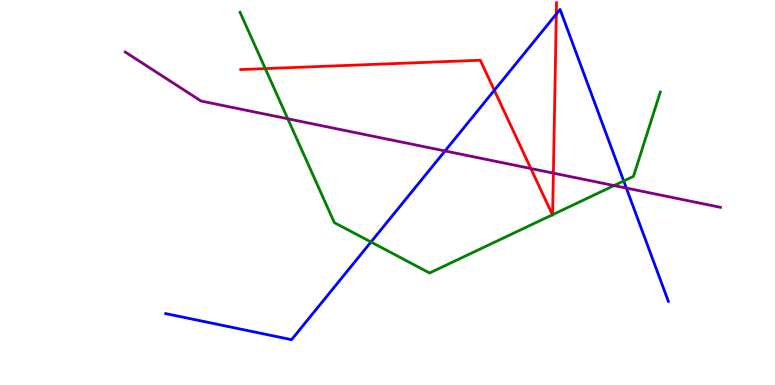[{'lines': ['blue', 'red'], 'intersections': [{'x': 6.38, 'y': 7.65}, {'x': 7.18, 'y': 9.64}]}, {'lines': ['green', 'red'], 'intersections': [{'x': 3.42, 'y': 8.22}, {'x': 7.13, 'y': 4.42}, {'x': 7.13, 'y': 4.42}]}, {'lines': ['purple', 'red'], 'intersections': [{'x': 6.85, 'y': 5.62}, {'x': 7.14, 'y': 5.5}]}, {'lines': ['blue', 'green'], 'intersections': [{'x': 4.79, 'y': 3.71}, {'x': 8.05, 'y': 5.3}]}, {'lines': ['blue', 'purple'], 'intersections': [{'x': 5.74, 'y': 6.08}, {'x': 8.08, 'y': 5.12}]}, {'lines': ['green', 'purple'], 'intersections': [{'x': 3.71, 'y': 6.91}, {'x': 7.92, 'y': 5.18}]}]